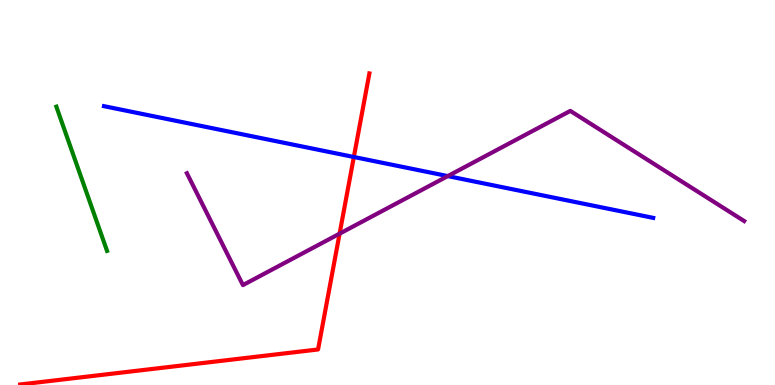[{'lines': ['blue', 'red'], 'intersections': [{'x': 4.57, 'y': 5.92}]}, {'lines': ['green', 'red'], 'intersections': []}, {'lines': ['purple', 'red'], 'intersections': [{'x': 4.38, 'y': 3.93}]}, {'lines': ['blue', 'green'], 'intersections': []}, {'lines': ['blue', 'purple'], 'intersections': [{'x': 5.78, 'y': 5.43}]}, {'lines': ['green', 'purple'], 'intersections': []}]